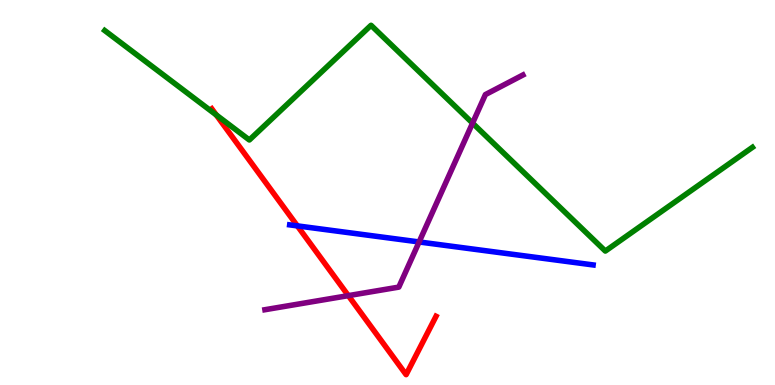[{'lines': ['blue', 'red'], 'intersections': [{'x': 3.84, 'y': 4.13}]}, {'lines': ['green', 'red'], 'intersections': [{'x': 2.79, 'y': 7.01}]}, {'lines': ['purple', 'red'], 'intersections': [{'x': 4.49, 'y': 2.32}]}, {'lines': ['blue', 'green'], 'intersections': []}, {'lines': ['blue', 'purple'], 'intersections': [{'x': 5.41, 'y': 3.72}]}, {'lines': ['green', 'purple'], 'intersections': [{'x': 6.1, 'y': 6.8}]}]